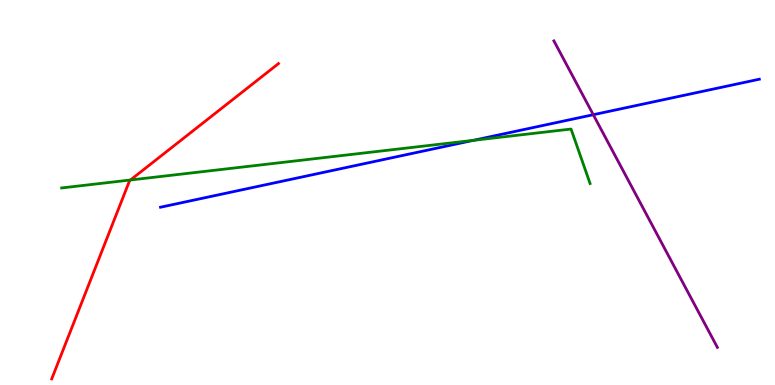[{'lines': ['blue', 'red'], 'intersections': []}, {'lines': ['green', 'red'], 'intersections': [{'x': 1.68, 'y': 5.32}]}, {'lines': ['purple', 'red'], 'intersections': []}, {'lines': ['blue', 'green'], 'intersections': [{'x': 6.11, 'y': 6.35}]}, {'lines': ['blue', 'purple'], 'intersections': [{'x': 7.66, 'y': 7.02}]}, {'lines': ['green', 'purple'], 'intersections': []}]